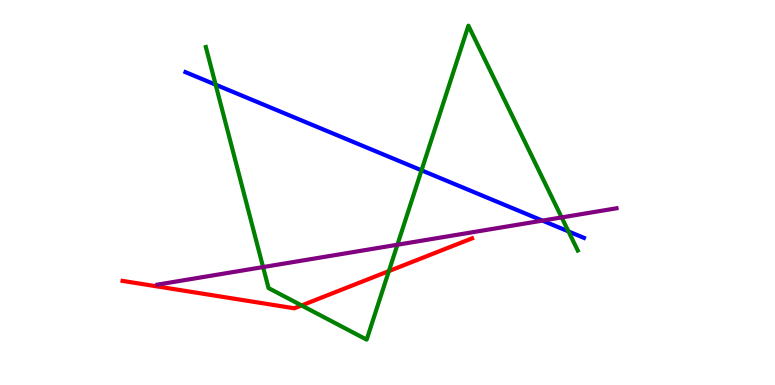[{'lines': ['blue', 'red'], 'intersections': []}, {'lines': ['green', 'red'], 'intersections': [{'x': 3.89, 'y': 2.07}, {'x': 5.02, 'y': 2.96}]}, {'lines': ['purple', 'red'], 'intersections': []}, {'lines': ['blue', 'green'], 'intersections': [{'x': 2.78, 'y': 7.8}, {'x': 5.44, 'y': 5.58}, {'x': 7.34, 'y': 3.99}]}, {'lines': ['blue', 'purple'], 'intersections': [{'x': 7.0, 'y': 4.27}]}, {'lines': ['green', 'purple'], 'intersections': [{'x': 3.39, 'y': 3.06}, {'x': 5.13, 'y': 3.64}, {'x': 7.25, 'y': 4.35}]}]